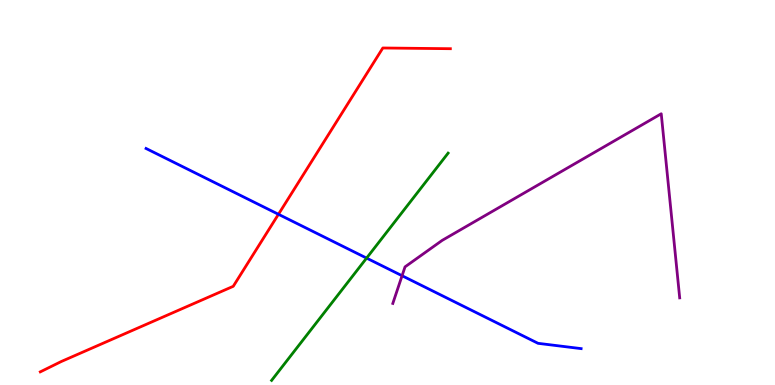[{'lines': ['blue', 'red'], 'intersections': [{'x': 3.59, 'y': 4.43}]}, {'lines': ['green', 'red'], 'intersections': []}, {'lines': ['purple', 'red'], 'intersections': []}, {'lines': ['blue', 'green'], 'intersections': [{'x': 4.73, 'y': 3.3}]}, {'lines': ['blue', 'purple'], 'intersections': [{'x': 5.19, 'y': 2.84}]}, {'lines': ['green', 'purple'], 'intersections': []}]